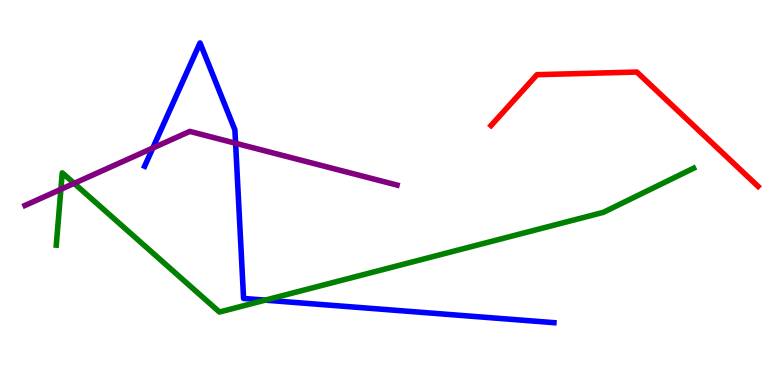[{'lines': ['blue', 'red'], 'intersections': []}, {'lines': ['green', 'red'], 'intersections': []}, {'lines': ['purple', 'red'], 'intersections': []}, {'lines': ['blue', 'green'], 'intersections': [{'x': 3.42, 'y': 2.2}]}, {'lines': ['blue', 'purple'], 'intersections': [{'x': 1.97, 'y': 6.16}, {'x': 3.04, 'y': 6.28}]}, {'lines': ['green', 'purple'], 'intersections': [{'x': 0.786, 'y': 5.08}, {'x': 0.957, 'y': 5.24}]}]